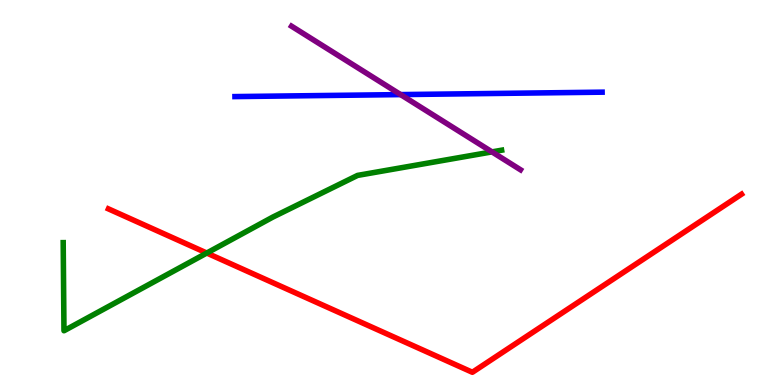[{'lines': ['blue', 'red'], 'intersections': []}, {'lines': ['green', 'red'], 'intersections': [{'x': 2.67, 'y': 3.43}]}, {'lines': ['purple', 'red'], 'intersections': []}, {'lines': ['blue', 'green'], 'intersections': []}, {'lines': ['blue', 'purple'], 'intersections': [{'x': 5.17, 'y': 7.54}]}, {'lines': ['green', 'purple'], 'intersections': [{'x': 6.35, 'y': 6.05}]}]